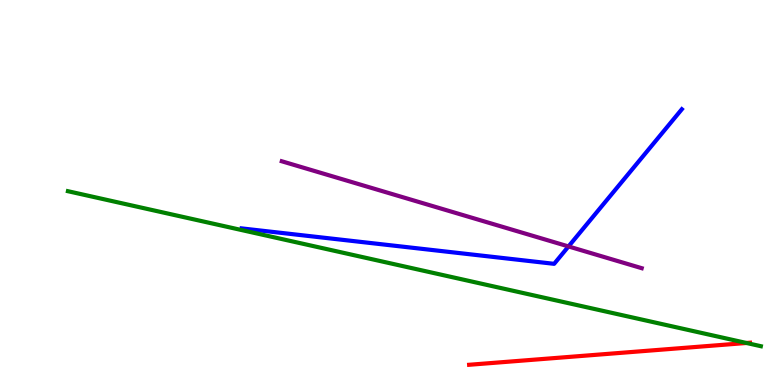[{'lines': ['blue', 'red'], 'intersections': []}, {'lines': ['green', 'red'], 'intersections': [{'x': 9.63, 'y': 1.09}]}, {'lines': ['purple', 'red'], 'intersections': []}, {'lines': ['blue', 'green'], 'intersections': []}, {'lines': ['blue', 'purple'], 'intersections': [{'x': 7.34, 'y': 3.6}]}, {'lines': ['green', 'purple'], 'intersections': []}]